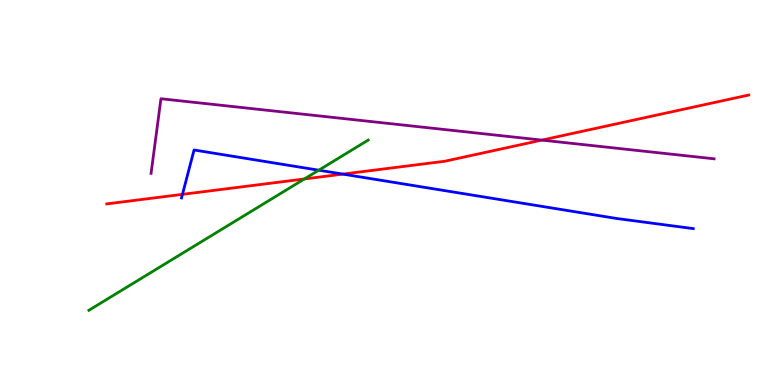[{'lines': ['blue', 'red'], 'intersections': [{'x': 2.35, 'y': 4.95}, {'x': 4.42, 'y': 5.48}]}, {'lines': ['green', 'red'], 'intersections': [{'x': 3.93, 'y': 5.35}]}, {'lines': ['purple', 'red'], 'intersections': [{'x': 6.99, 'y': 6.36}]}, {'lines': ['blue', 'green'], 'intersections': [{'x': 4.11, 'y': 5.58}]}, {'lines': ['blue', 'purple'], 'intersections': []}, {'lines': ['green', 'purple'], 'intersections': []}]